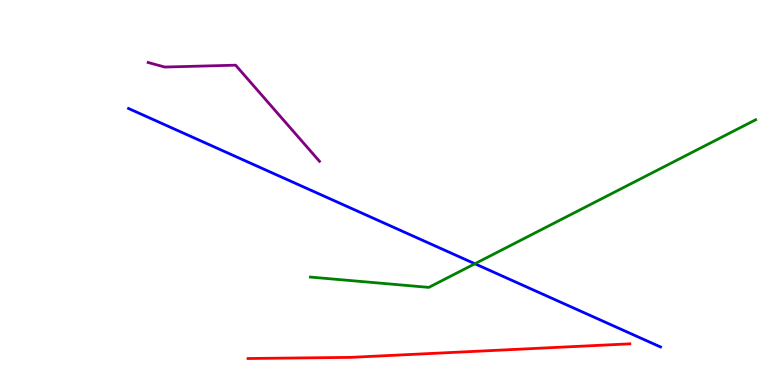[{'lines': ['blue', 'red'], 'intersections': []}, {'lines': ['green', 'red'], 'intersections': []}, {'lines': ['purple', 'red'], 'intersections': []}, {'lines': ['blue', 'green'], 'intersections': [{'x': 6.13, 'y': 3.15}]}, {'lines': ['blue', 'purple'], 'intersections': []}, {'lines': ['green', 'purple'], 'intersections': []}]